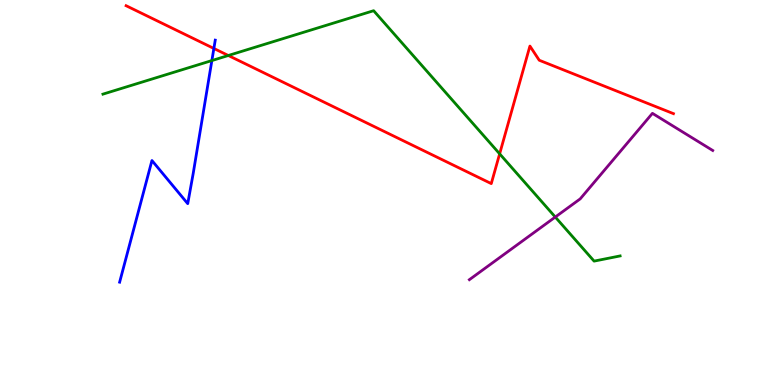[{'lines': ['blue', 'red'], 'intersections': [{'x': 2.76, 'y': 8.74}]}, {'lines': ['green', 'red'], 'intersections': [{'x': 2.95, 'y': 8.56}, {'x': 6.45, 'y': 6.0}]}, {'lines': ['purple', 'red'], 'intersections': []}, {'lines': ['blue', 'green'], 'intersections': [{'x': 2.73, 'y': 8.43}]}, {'lines': ['blue', 'purple'], 'intersections': []}, {'lines': ['green', 'purple'], 'intersections': [{'x': 7.17, 'y': 4.36}]}]